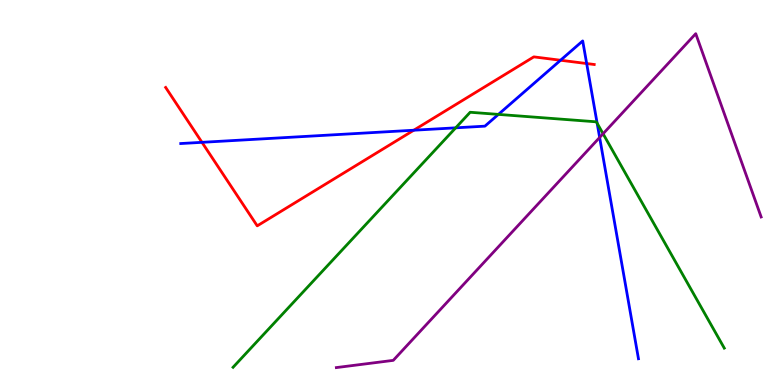[{'lines': ['blue', 'red'], 'intersections': [{'x': 2.61, 'y': 6.3}, {'x': 5.34, 'y': 6.62}, {'x': 7.23, 'y': 8.44}, {'x': 7.57, 'y': 8.35}]}, {'lines': ['green', 'red'], 'intersections': []}, {'lines': ['purple', 'red'], 'intersections': []}, {'lines': ['blue', 'green'], 'intersections': [{'x': 5.88, 'y': 6.68}, {'x': 6.43, 'y': 7.03}, {'x': 7.71, 'y': 6.8}]}, {'lines': ['blue', 'purple'], 'intersections': [{'x': 7.74, 'y': 6.43}]}, {'lines': ['green', 'purple'], 'intersections': [{'x': 7.78, 'y': 6.53}]}]